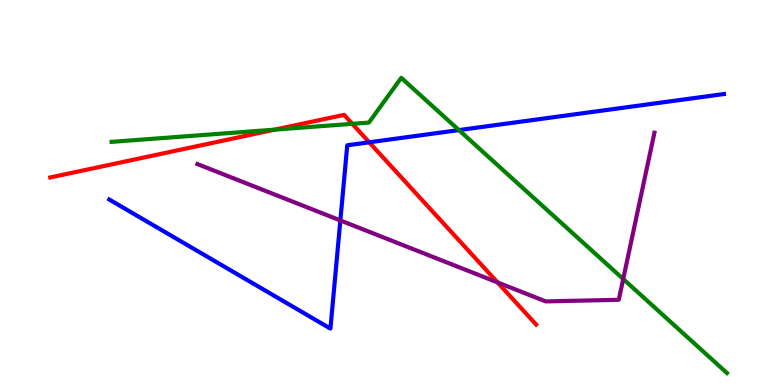[{'lines': ['blue', 'red'], 'intersections': [{'x': 4.76, 'y': 6.3}]}, {'lines': ['green', 'red'], 'intersections': [{'x': 3.55, 'y': 6.63}, {'x': 4.55, 'y': 6.78}]}, {'lines': ['purple', 'red'], 'intersections': [{'x': 6.42, 'y': 2.66}]}, {'lines': ['blue', 'green'], 'intersections': [{'x': 5.92, 'y': 6.62}]}, {'lines': ['blue', 'purple'], 'intersections': [{'x': 4.39, 'y': 4.27}]}, {'lines': ['green', 'purple'], 'intersections': [{'x': 8.04, 'y': 2.75}]}]